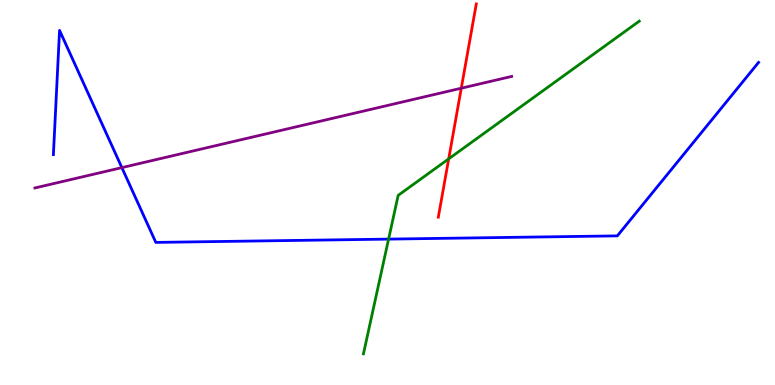[{'lines': ['blue', 'red'], 'intersections': []}, {'lines': ['green', 'red'], 'intersections': [{'x': 5.79, 'y': 5.87}]}, {'lines': ['purple', 'red'], 'intersections': [{'x': 5.95, 'y': 7.71}]}, {'lines': ['blue', 'green'], 'intersections': [{'x': 5.01, 'y': 3.79}]}, {'lines': ['blue', 'purple'], 'intersections': [{'x': 1.57, 'y': 5.65}]}, {'lines': ['green', 'purple'], 'intersections': []}]